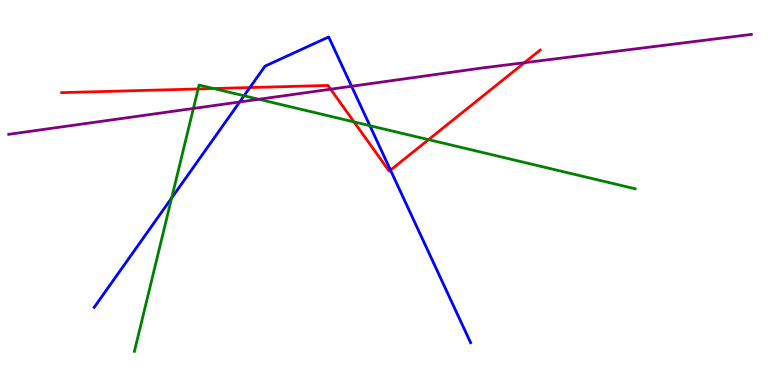[{'lines': ['blue', 'red'], 'intersections': [{'x': 3.22, 'y': 7.73}, {'x': 5.04, 'y': 5.58}]}, {'lines': ['green', 'red'], 'intersections': [{'x': 2.56, 'y': 7.69}, {'x': 2.76, 'y': 7.7}, {'x': 4.57, 'y': 6.83}, {'x': 5.53, 'y': 6.37}]}, {'lines': ['purple', 'red'], 'intersections': [{'x': 4.27, 'y': 7.68}, {'x': 6.77, 'y': 8.37}]}, {'lines': ['blue', 'green'], 'intersections': [{'x': 2.21, 'y': 4.86}, {'x': 3.15, 'y': 7.51}, {'x': 4.77, 'y': 6.74}]}, {'lines': ['blue', 'purple'], 'intersections': [{'x': 3.09, 'y': 7.35}, {'x': 4.54, 'y': 7.76}]}, {'lines': ['green', 'purple'], 'intersections': [{'x': 2.5, 'y': 7.18}, {'x': 3.34, 'y': 7.42}]}]